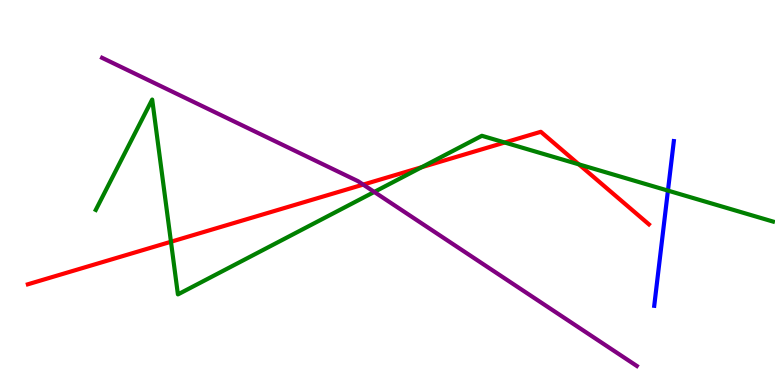[{'lines': ['blue', 'red'], 'intersections': []}, {'lines': ['green', 'red'], 'intersections': [{'x': 2.21, 'y': 3.72}, {'x': 5.44, 'y': 5.66}, {'x': 6.51, 'y': 6.3}, {'x': 7.47, 'y': 5.73}]}, {'lines': ['purple', 'red'], 'intersections': [{'x': 4.69, 'y': 5.21}]}, {'lines': ['blue', 'green'], 'intersections': [{'x': 8.62, 'y': 5.05}]}, {'lines': ['blue', 'purple'], 'intersections': []}, {'lines': ['green', 'purple'], 'intersections': [{'x': 4.83, 'y': 5.01}]}]